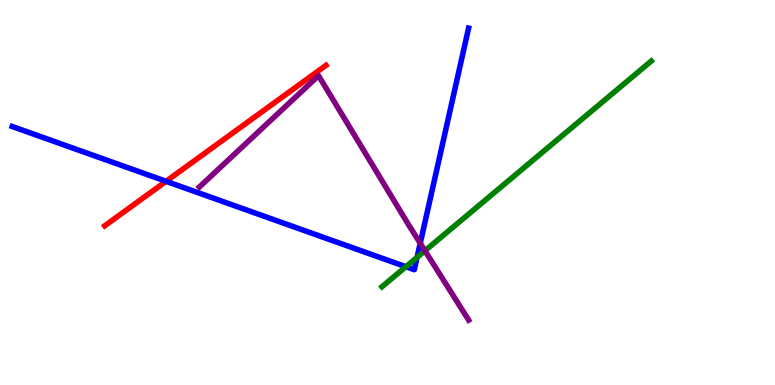[{'lines': ['blue', 'red'], 'intersections': [{'x': 2.14, 'y': 5.29}]}, {'lines': ['green', 'red'], 'intersections': []}, {'lines': ['purple', 'red'], 'intersections': []}, {'lines': ['blue', 'green'], 'intersections': [{'x': 5.24, 'y': 3.07}, {'x': 5.38, 'y': 3.32}]}, {'lines': ['blue', 'purple'], 'intersections': [{'x': 5.42, 'y': 3.68}]}, {'lines': ['green', 'purple'], 'intersections': [{'x': 5.48, 'y': 3.49}]}]